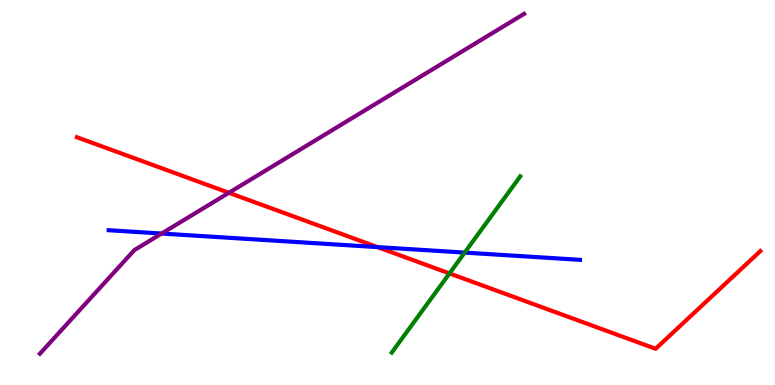[{'lines': ['blue', 'red'], 'intersections': [{'x': 4.87, 'y': 3.58}]}, {'lines': ['green', 'red'], 'intersections': [{'x': 5.8, 'y': 2.9}]}, {'lines': ['purple', 'red'], 'intersections': [{'x': 2.95, 'y': 4.99}]}, {'lines': ['blue', 'green'], 'intersections': [{'x': 6.0, 'y': 3.44}]}, {'lines': ['blue', 'purple'], 'intersections': [{'x': 2.09, 'y': 3.93}]}, {'lines': ['green', 'purple'], 'intersections': []}]